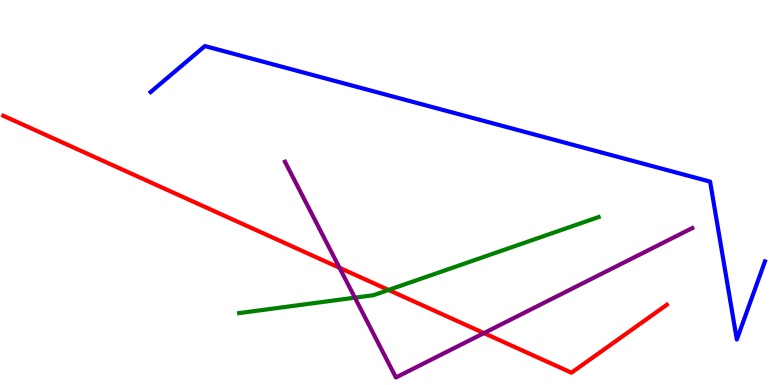[{'lines': ['blue', 'red'], 'intersections': []}, {'lines': ['green', 'red'], 'intersections': [{'x': 5.01, 'y': 2.47}]}, {'lines': ['purple', 'red'], 'intersections': [{'x': 4.38, 'y': 3.04}, {'x': 6.24, 'y': 1.35}]}, {'lines': ['blue', 'green'], 'intersections': []}, {'lines': ['blue', 'purple'], 'intersections': []}, {'lines': ['green', 'purple'], 'intersections': [{'x': 4.58, 'y': 2.27}]}]